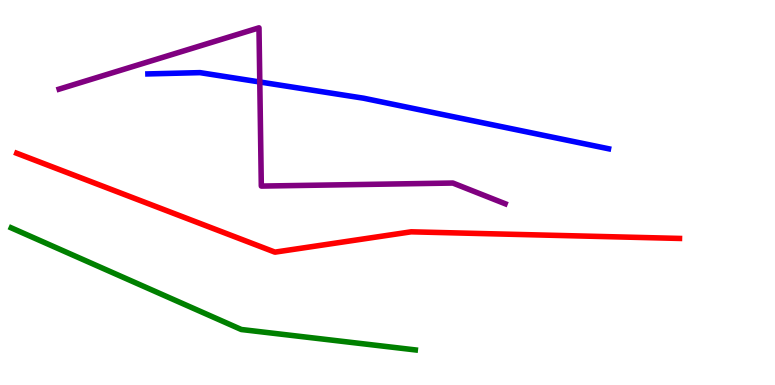[{'lines': ['blue', 'red'], 'intersections': []}, {'lines': ['green', 'red'], 'intersections': []}, {'lines': ['purple', 'red'], 'intersections': []}, {'lines': ['blue', 'green'], 'intersections': []}, {'lines': ['blue', 'purple'], 'intersections': [{'x': 3.35, 'y': 7.87}]}, {'lines': ['green', 'purple'], 'intersections': []}]